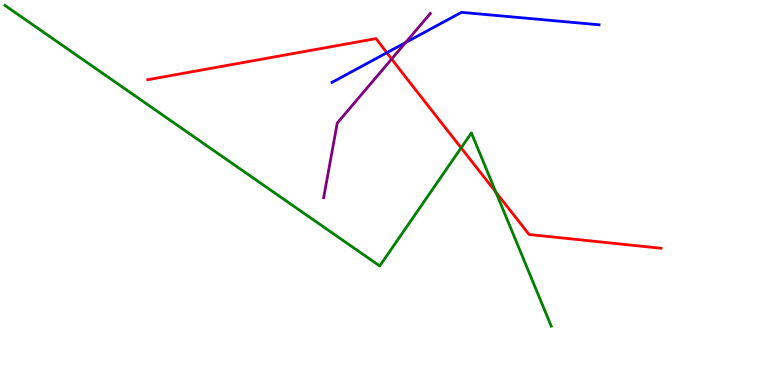[{'lines': ['blue', 'red'], 'intersections': [{'x': 4.99, 'y': 8.63}]}, {'lines': ['green', 'red'], 'intersections': [{'x': 5.95, 'y': 6.16}, {'x': 6.4, 'y': 5.01}]}, {'lines': ['purple', 'red'], 'intersections': [{'x': 5.05, 'y': 8.47}]}, {'lines': ['blue', 'green'], 'intersections': []}, {'lines': ['blue', 'purple'], 'intersections': [{'x': 5.23, 'y': 8.9}]}, {'lines': ['green', 'purple'], 'intersections': []}]